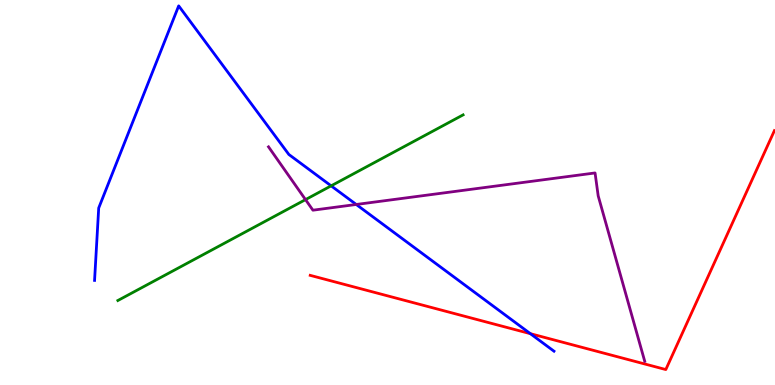[{'lines': ['blue', 'red'], 'intersections': [{'x': 6.84, 'y': 1.33}]}, {'lines': ['green', 'red'], 'intersections': []}, {'lines': ['purple', 'red'], 'intersections': []}, {'lines': ['blue', 'green'], 'intersections': [{'x': 4.27, 'y': 5.17}]}, {'lines': ['blue', 'purple'], 'intersections': [{'x': 4.6, 'y': 4.69}]}, {'lines': ['green', 'purple'], 'intersections': [{'x': 3.94, 'y': 4.82}]}]